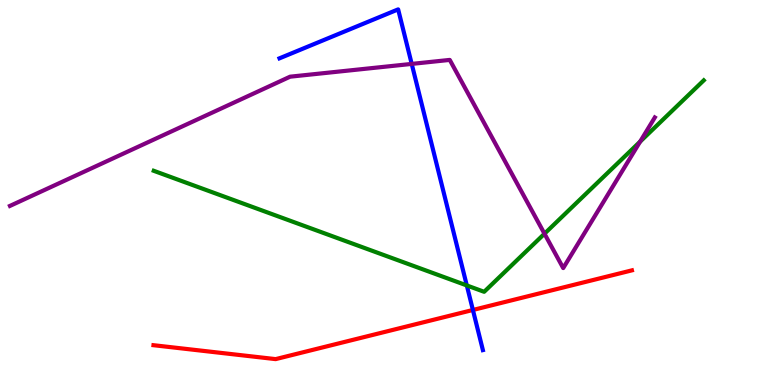[{'lines': ['blue', 'red'], 'intersections': [{'x': 6.1, 'y': 1.95}]}, {'lines': ['green', 'red'], 'intersections': []}, {'lines': ['purple', 'red'], 'intersections': []}, {'lines': ['blue', 'green'], 'intersections': [{'x': 6.02, 'y': 2.59}]}, {'lines': ['blue', 'purple'], 'intersections': [{'x': 5.31, 'y': 8.34}]}, {'lines': ['green', 'purple'], 'intersections': [{'x': 7.03, 'y': 3.93}, {'x': 8.26, 'y': 6.32}]}]